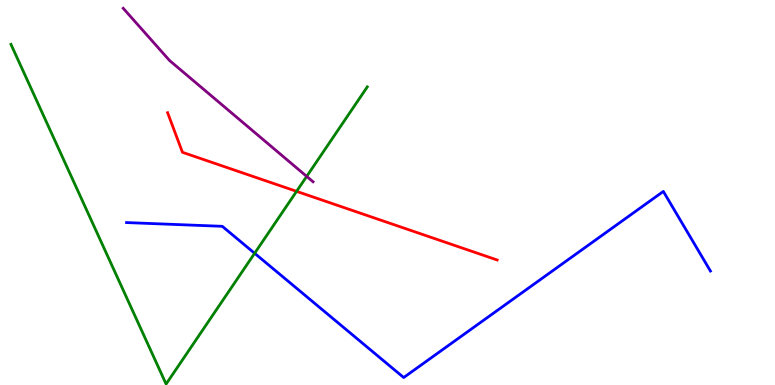[{'lines': ['blue', 'red'], 'intersections': []}, {'lines': ['green', 'red'], 'intersections': [{'x': 3.83, 'y': 5.03}]}, {'lines': ['purple', 'red'], 'intersections': []}, {'lines': ['blue', 'green'], 'intersections': [{'x': 3.29, 'y': 3.42}]}, {'lines': ['blue', 'purple'], 'intersections': []}, {'lines': ['green', 'purple'], 'intersections': [{'x': 3.96, 'y': 5.42}]}]